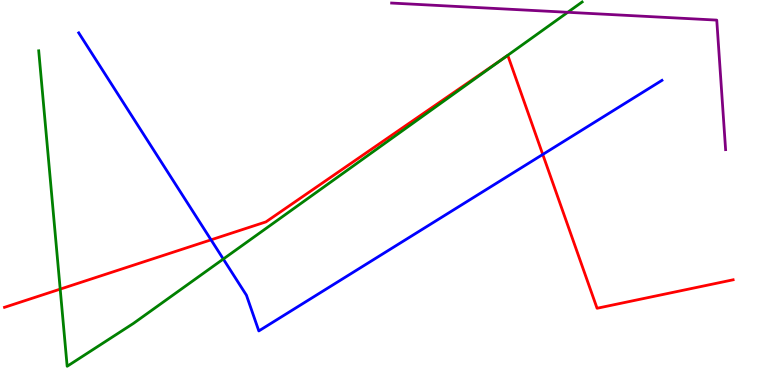[{'lines': ['blue', 'red'], 'intersections': [{'x': 2.72, 'y': 3.77}, {'x': 7.0, 'y': 5.99}]}, {'lines': ['green', 'red'], 'intersections': [{'x': 0.777, 'y': 2.49}, {'x': 6.5, 'y': 8.48}]}, {'lines': ['purple', 'red'], 'intersections': []}, {'lines': ['blue', 'green'], 'intersections': [{'x': 2.88, 'y': 3.27}]}, {'lines': ['blue', 'purple'], 'intersections': []}, {'lines': ['green', 'purple'], 'intersections': [{'x': 7.33, 'y': 9.68}]}]